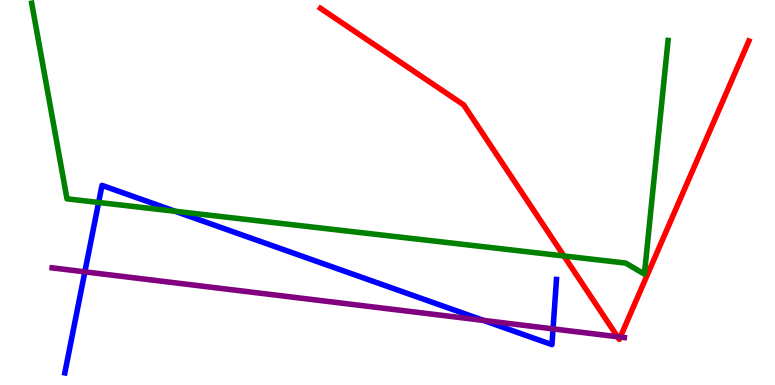[{'lines': ['blue', 'red'], 'intersections': []}, {'lines': ['green', 'red'], 'intersections': [{'x': 7.28, 'y': 3.35}]}, {'lines': ['purple', 'red'], 'intersections': [{'x': 7.97, 'y': 1.25}, {'x': 8.0, 'y': 1.24}]}, {'lines': ['blue', 'green'], 'intersections': [{'x': 1.27, 'y': 4.74}, {'x': 2.26, 'y': 4.51}]}, {'lines': ['blue', 'purple'], 'intersections': [{'x': 1.09, 'y': 2.94}, {'x': 6.24, 'y': 1.68}, {'x': 7.14, 'y': 1.46}]}, {'lines': ['green', 'purple'], 'intersections': []}]